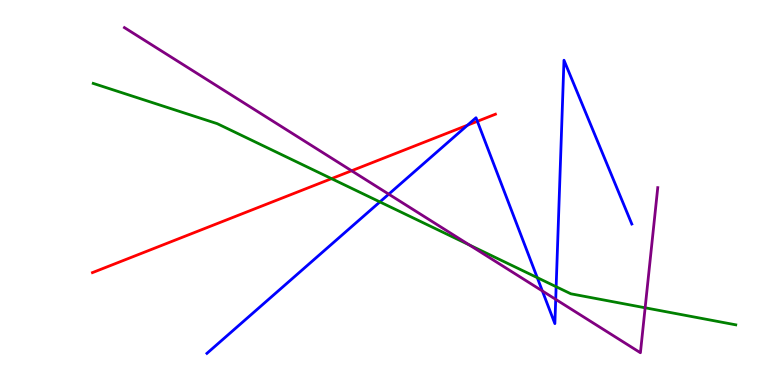[{'lines': ['blue', 'red'], 'intersections': [{'x': 6.03, 'y': 6.75}, {'x': 6.16, 'y': 6.85}]}, {'lines': ['green', 'red'], 'intersections': [{'x': 4.28, 'y': 5.36}]}, {'lines': ['purple', 'red'], 'intersections': [{'x': 4.54, 'y': 5.56}]}, {'lines': ['blue', 'green'], 'intersections': [{'x': 4.9, 'y': 4.76}, {'x': 6.93, 'y': 2.79}, {'x': 7.18, 'y': 2.55}]}, {'lines': ['blue', 'purple'], 'intersections': [{'x': 5.02, 'y': 4.96}, {'x': 7.0, 'y': 2.44}, {'x': 7.17, 'y': 2.22}]}, {'lines': ['green', 'purple'], 'intersections': [{'x': 6.06, 'y': 3.64}, {'x': 8.32, 'y': 2.01}]}]